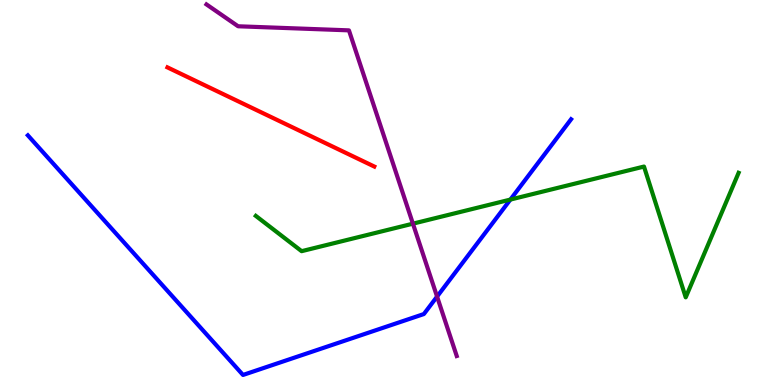[{'lines': ['blue', 'red'], 'intersections': []}, {'lines': ['green', 'red'], 'intersections': []}, {'lines': ['purple', 'red'], 'intersections': []}, {'lines': ['blue', 'green'], 'intersections': [{'x': 6.59, 'y': 4.82}]}, {'lines': ['blue', 'purple'], 'intersections': [{'x': 5.64, 'y': 2.3}]}, {'lines': ['green', 'purple'], 'intersections': [{'x': 5.33, 'y': 4.19}]}]